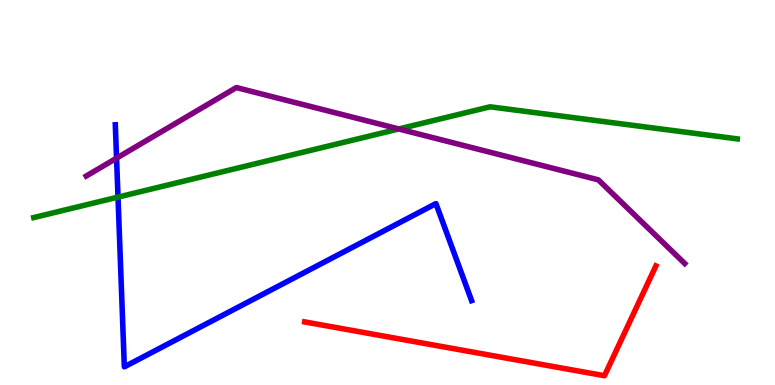[{'lines': ['blue', 'red'], 'intersections': []}, {'lines': ['green', 'red'], 'intersections': []}, {'lines': ['purple', 'red'], 'intersections': []}, {'lines': ['blue', 'green'], 'intersections': [{'x': 1.52, 'y': 4.88}]}, {'lines': ['blue', 'purple'], 'intersections': [{'x': 1.5, 'y': 5.89}]}, {'lines': ['green', 'purple'], 'intersections': [{'x': 5.15, 'y': 6.65}]}]